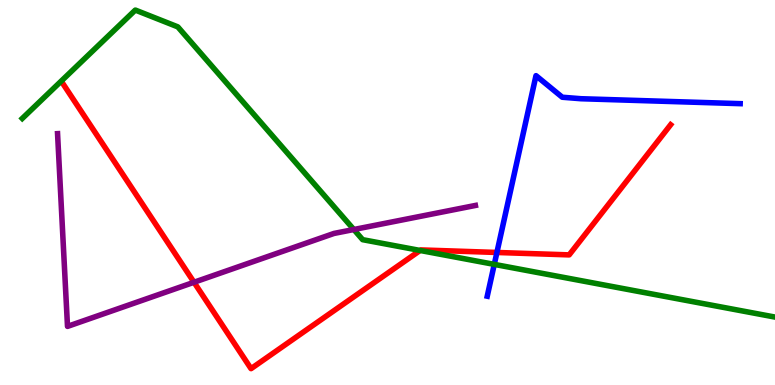[{'lines': ['blue', 'red'], 'intersections': [{'x': 6.41, 'y': 3.44}]}, {'lines': ['green', 'red'], 'intersections': [{'x': 5.42, 'y': 3.49}]}, {'lines': ['purple', 'red'], 'intersections': [{'x': 2.5, 'y': 2.67}]}, {'lines': ['blue', 'green'], 'intersections': [{'x': 6.38, 'y': 3.13}]}, {'lines': ['blue', 'purple'], 'intersections': []}, {'lines': ['green', 'purple'], 'intersections': [{'x': 4.57, 'y': 4.04}]}]